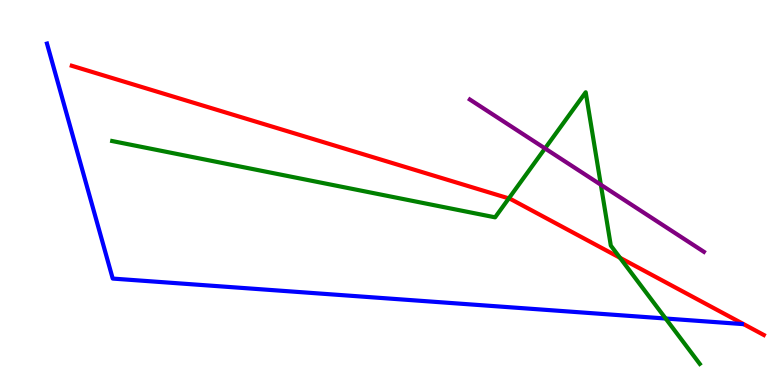[{'lines': ['blue', 'red'], 'intersections': []}, {'lines': ['green', 'red'], 'intersections': [{'x': 6.57, 'y': 4.85}, {'x': 8.0, 'y': 3.3}]}, {'lines': ['purple', 'red'], 'intersections': []}, {'lines': ['blue', 'green'], 'intersections': [{'x': 8.59, 'y': 1.73}]}, {'lines': ['blue', 'purple'], 'intersections': []}, {'lines': ['green', 'purple'], 'intersections': [{'x': 7.03, 'y': 6.14}, {'x': 7.75, 'y': 5.2}]}]